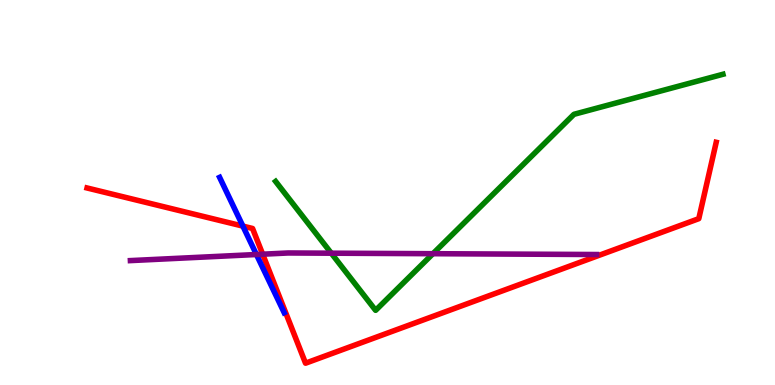[{'lines': ['blue', 'red'], 'intersections': [{'x': 3.13, 'y': 4.13}]}, {'lines': ['green', 'red'], 'intersections': []}, {'lines': ['purple', 'red'], 'intersections': [{'x': 3.39, 'y': 3.4}]}, {'lines': ['blue', 'green'], 'intersections': []}, {'lines': ['blue', 'purple'], 'intersections': [{'x': 3.31, 'y': 3.39}]}, {'lines': ['green', 'purple'], 'intersections': [{'x': 4.27, 'y': 3.42}, {'x': 5.59, 'y': 3.41}]}]